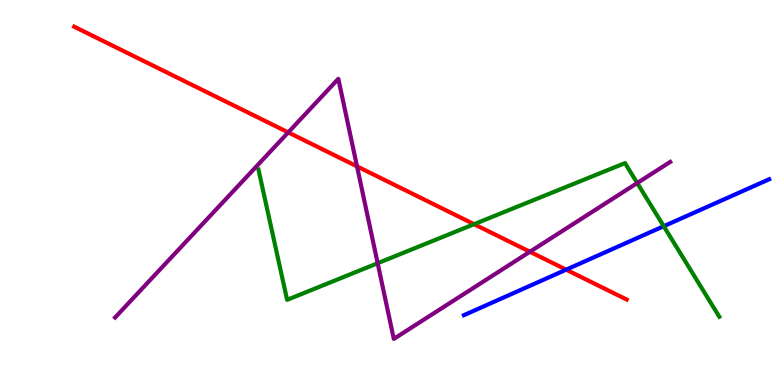[{'lines': ['blue', 'red'], 'intersections': [{'x': 7.31, 'y': 3.0}]}, {'lines': ['green', 'red'], 'intersections': [{'x': 6.12, 'y': 4.18}]}, {'lines': ['purple', 'red'], 'intersections': [{'x': 3.72, 'y': 6.56}, {'x': 4.61, 'y': 5.68}, {'x': 6.84, 'y': 3.46}]}, {'lines': ['blue', 'green'], 'intersections': [{'x': 8.56, 'y': 4.12}]}, {'lines': ['blue', 'purple'], 'intersections': []}, {'lines': ['green', 'purple'], 'intersections': [{'x': 4.87, 'y': 3.16}, {'x': 8.22, 'y': 5.25}]}]